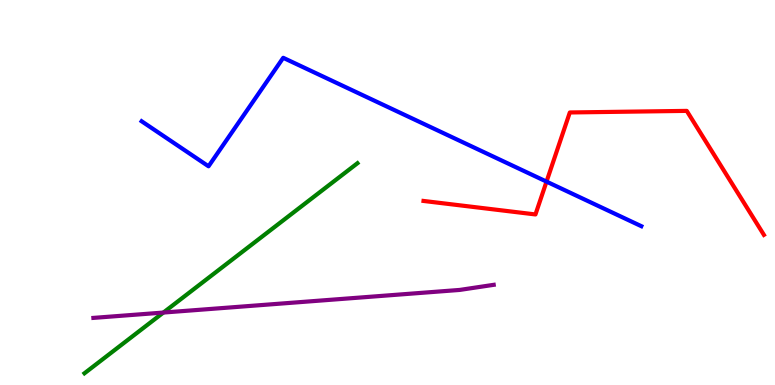[{'lines': ['blue', 'red'], 'intersections': [{'x': 7.05, 'y': 5.28}]}, {'lines': ['green', 'red'], 'intersections': []}, {'lines': ['purple', 'red'], 'intersections': []}, {'lines': ['blue', 'green'], 'intersections': []}, {'lines': ['blue', 'purple'], 'intersections': []}, {'lines': ['green', 'purple'], 'intersections': [{'x': 2.11, 'y': 1.88}]}]